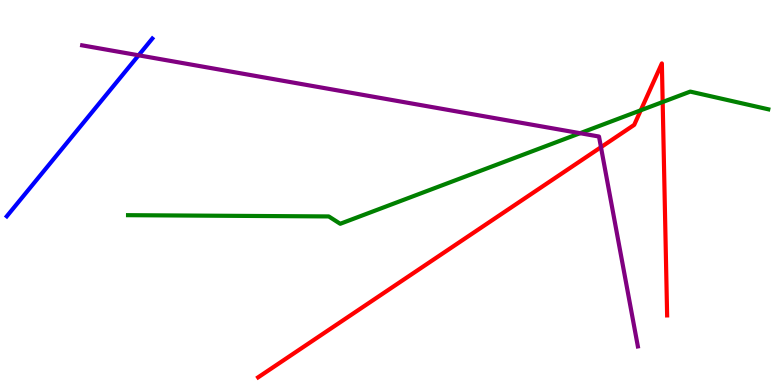[{'lines': ['blue', 'red'], 'intersections': []}, {'lines': ['green', 'red'], 'intersections': [{'x': 8.27, 'y': 7.14}, {'x': 8.55, 'y': 7.35}]}, {'lines': ['purple', 'red'], 'intersections': [{'x': 7.75, 'y': 6.18}]}, {'lines': ['blue', 'green'], 'intersections': []}, {'lines': ['blue', 'purple'], 'intersections': [{'x': 1.79, 'y': 8.56}]}, {'lines': ['green', 'purple'], 'intersections': [{'x': 7.49, 'y': 6.54}]}]